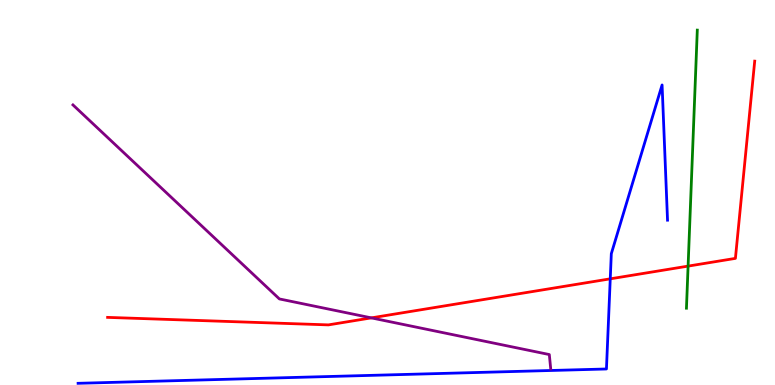[{'lines': ['blue', 'red'], 'intersections': [{'x': 7.87, 'y': 2.76}]}, {'lines': ['green', 'red'], 'intersections': [{'x': 8.88, 'y': 3.09}]}, {'lines': ['purple', 'red'], 'intersections': [{'x': 4.79, 'y': 1.74}]}, {'lines': ['blue', 'green'], 'intersections': []}, {'lines': ['blue', 'purple'], 'intersections': []}, {'lines': ['green', 'purple'], 'intersections': []}]